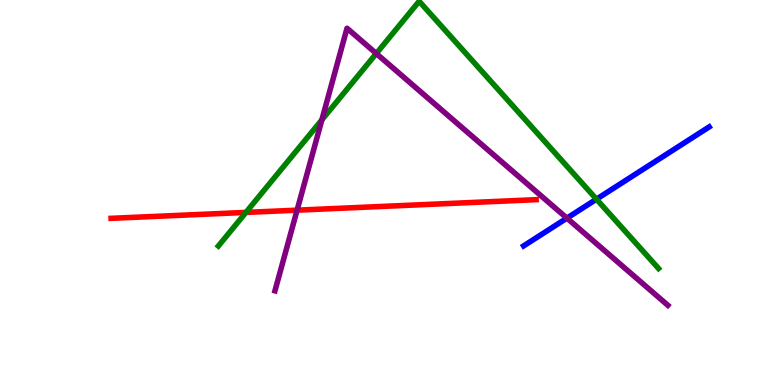[{'lines': ['blue', 'red'], 'intersections': []}, {'lines': ['green', 'red'], 'intersections': [{'x': 3.17, 'y': 4.48}]}, {'lines': ['purple', 'red'], 'intersections': [{'x': 3.83, 'y': 4.54}]}, {'lines': ['blue', 'green'], 'intersections': [{'x': 7.7, 'y': 4.83}]}, {'lines': ['blue', 'purple'], 'intersections': [{'x': 7.32, 'y': 4.33}]}, {'lines': ['green', 'purple'], 'intersections': [{'x': 4.15, 'y': 6.89}, {'x': 4.86, 'y': 8.61}]}]